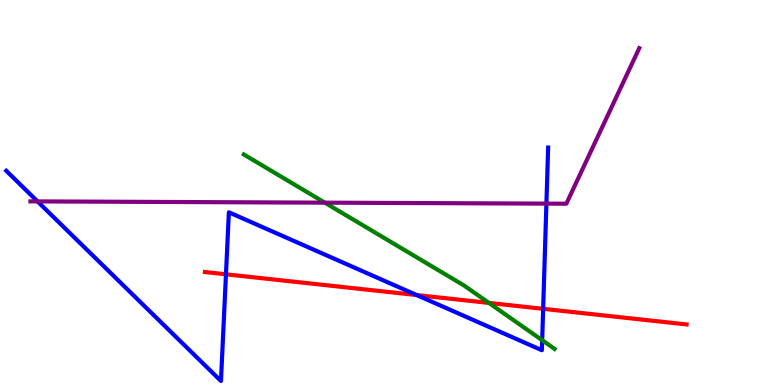[{'lines': ['blue', 'red'], 'intersections': [{'x': 2.92, 'y': 2.88}, {'x': 5.38, 'y': 2.34}, {'x': 7.01, 'y': 1.98}]}, {'lines': ['green', 'red'], 'intersections': [{'x': 6.31, 'y': 2.13}]}, {'lines': ['purple', 'red'], 'intersections': []}, {'lines': ['blue', 'green'], 'intersections': [{'x': 7.0, 'y': 1.16}]}, {'lines': ['blue', 'purple'], 'intersections': [{'x': 0.484, 'y': 4.77}, {'x': 7.05, 'y': 4.71}]}, {'lines': ['green', 'purple'], 'intersections': [{'x': 4.19, 'y': 4.74}]}]